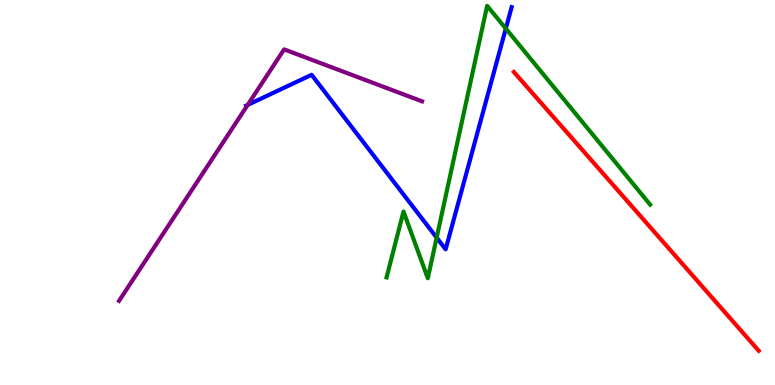[{'lines': ['blue', 'red'], 'intersections': []}, {'lines': ['green', 'red'], 'intersections': []}, {'lines': ['purple', 'red'], 'intersections': []}, {'lines': ['blue', 'green'], 'intersections': [{'x': 5.63, 'y': 3.83}, {'x': 6.53, 'y': 9.26}]}, {'lines': ['blue', 'purple'], 'intersections': [{'x': 3.2, 'y': 7.28}]}, {'lines': ['green', 'purple'], 'intersections': []}]